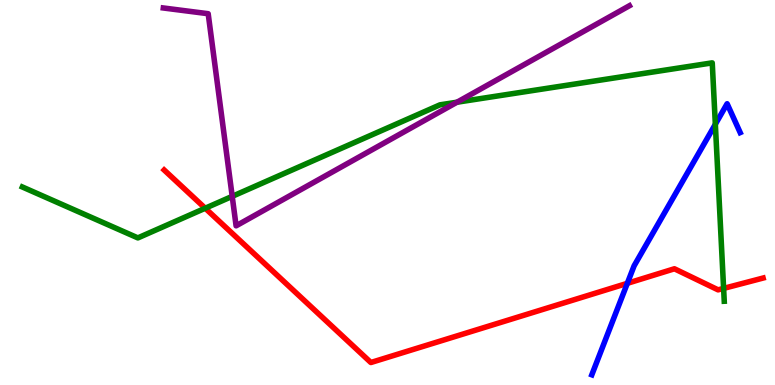[{'lines': ['blue', 'red'], 'intersections': [{'x': 8.09, 'y': 2.64}]}, {'lines': ['green', 'red'], 'intersections': [{'x': 2.65, 'y': 4.59}, {'x': 9.34, 'y': 2.51}]}, {'lines': ['purple', 'red'], 'intersections': []}, {'lines': ['blue', 'green'], 'intersections': [{'x': 9.23, 'y': 6.77}]}, {'lines': ['blue', 'purple'], 'intersections': []}, {'lines': ['green', 'purple'], 'intersections': [{'x': 3.0, 'y': 4.9}, {'x': 5.9, 'y': 7.34}]}]